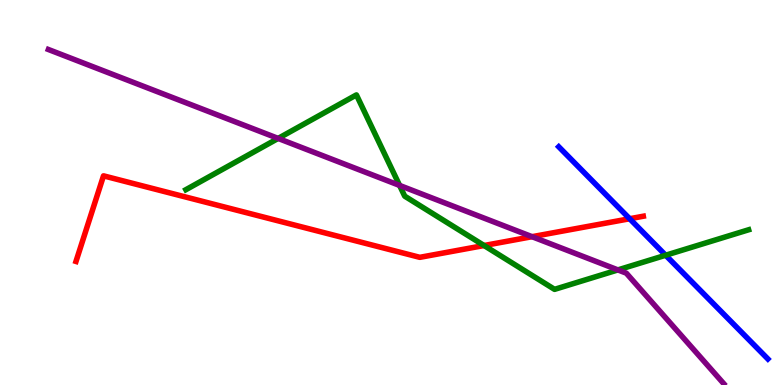[{'lines': ['blue', 'red'], 'intersections': [{'x': 8.12, 'y': 4.32}]}, {'lines': ['green', 'red'], 'intersections': [{'x': 6.25, 'y': 3.62}]}, {'lines': ['purple', 'red'], 'intersections': [{'x': 6.87, 'y': 3.85}]}, {'lines': ['blue', 'green'], 'intersections': [{'x': 8.59, 'y': 3.37}]}, {'lines': ['blue', 'purple'], 'intersections': []}, {'lines': ['green', 'purple'], 'intersections': [{'x': 3.59, 'y': 6.4}, {'x': 5.16, 'y': 5.18}, {'x': 7.97, 'y': 2.99}]}]